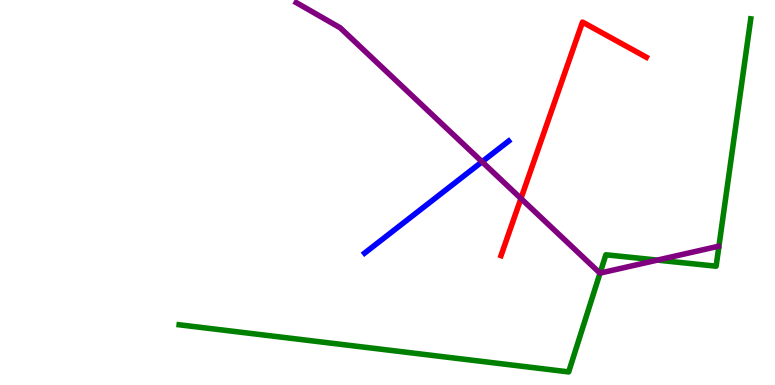[{'lines': ['blue', 'red'], 'intersections': []}, {'lines': ['green', 'red'], 'intersections': []}, {'lines': ['purple', 'red'], 'intersections': [{'x': 6.72, 'y': 4.84}]}, {'lines': ['blue', 'green'], 'intersections': []}, {'lines': ['blue', 'purple'], 'intersections': [{'x': 6.22, 'y': 5.8}]}, {'lines': ['green', 'purple'], 'intersections': [{'x': 7.74, 'y': 2.91}, {'x': 8.48, 'y': 3.24}]}]